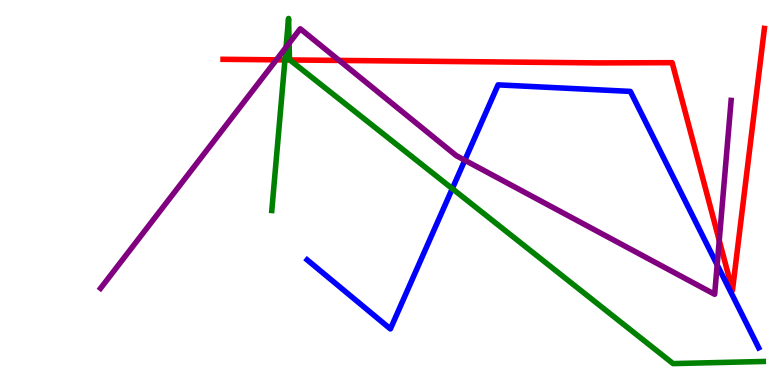[{'lines': ['blue', 'red'], 'intersections': []}, {'lines': ['green', 'red'], 'intersections': [{'x': 3.68, 'y': 8.44}, {'x': 3.74, 'y': 8.44}]}, {'lines': ['purple', 'red'], 'intersections': [{'x': 3.57, 'y': 8.45}, {'x': 4.38, 'y': 8.43}, {'x': 9.28, 'y': 3.76}]}, {'lines': ['blue', 'green'], 'intersections': [{'x': 5.84, 'y': 5.1}]}, {'lines': ['blue', 'purple'], 'intersections': [{'x': 6.0, 'y': 5.84}, {'x': 9.25, 'y': 3.12}]}, {'lines': ['green', 'purple'], 'intersections': [{'x': 3.69, 'y': 8.77}, {'x': 3.73, 'y': 8.88}]}]